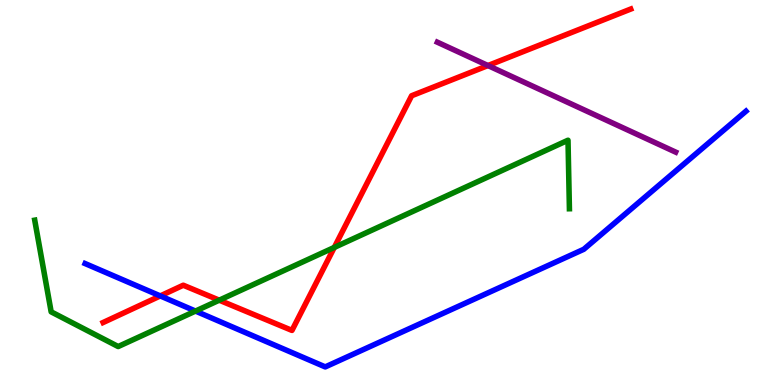[{'lines': ['blue', 'red'], 'intersections': [{'x': 2.07, 'y': 2.31}]}, {'lines': ['green', 'red'], 'intersections': [{'x': 2.83, 'y': 2.2}, {'x': 4.31, 'y': 3.57}]}, {'lines': ['purple', 'red'], 'intersections': [{'x': 6.3, 'y': 8.3}]}, {'lines': ['blue', 'green'], 'intersections': [{'x': 2.52, 'y': 1.92}]}, {'lines': ['blue', 'purple'], 'intersections': []}, {'lines': ['green', 'purple'], 'intersections': []}]